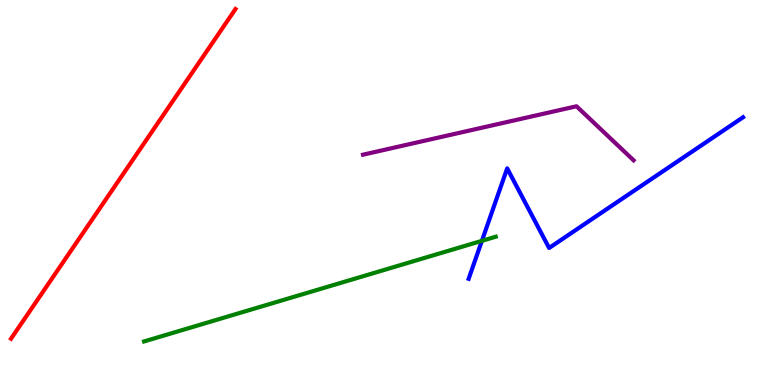[{'lines': ['blue', 'red'], 'intersections': []}, {'lines': ['green', 'red'], 'intersections': []}, {'lines': ['purple', 'red'], 'intersections': []}, {'lines': ['blue', 'green'], 'intersections': [{'x': 6.22, 'y': 3.74}]}, {'lines': ['blue', 'purple'], 'intersections': []}, {'lines': ['green', 'purple'], 'intersections': []}]